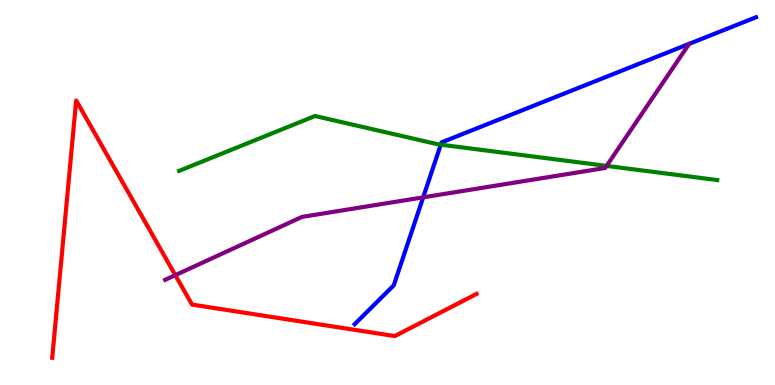[{'lines': ['blue', 'red'], 'intersections': []}, {'lines': ['green', 'red'], 'intersections': []}, {'lines': ['purple', 'red'], 'intersections': [{'x': 2.26, 'y': 2.85}]}, {'lines': ['blue', 'green'], 'intersections': [{'x': 5.69, 'y': 6.24}]}, {'lines': ['blue', 'purple'], 'intersections': [{'x': 5.46, 'y': 4.87}]}, {'lines': ['green', 'purple'], 'intersections': [{'x': 7.83, 'y': 5.69}]}]